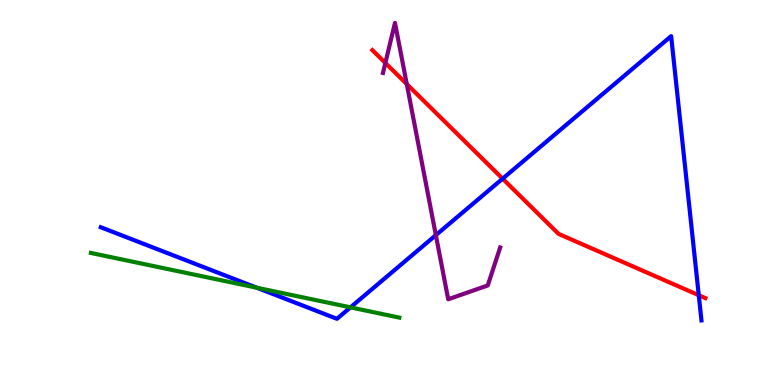[{'lines': ['blue', 'red'], 'intersections': [{'x': 6.49, 'y': 5.36}, {'x': 9.02, 'y': 2.33}]}, {'lines': ['green', 'red'], 'intersections': []}, {'lines': ['purple', 'red'], 'intersections': [{'x': 4.97, 'y': 8.36}, {'x': 5.25, 'y': 7.82}]}, {'lines': ['blue', 'green'], 'intersections': [{'x': 3.31, 'y': 2.53}, {'x': 4.52, 'y': 2.02}]}, {'lines': ['blue', 'purple'], 'intersections': [{'x': 5.62, 'y': 3.89}]}, {'lines': ['green', 'purple'], 'intersections': []}]